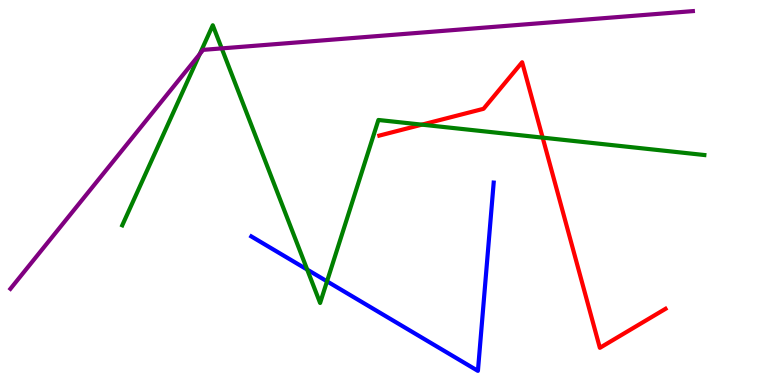[{'lines': ['blue', 'red'], 'intersections': []}, {'lines': ['green', 'red'], 'intersections': [{'x': 5.44, 'y': 6.76}, {'x': 7.0, 'y': 6.43}]}, {'lines': ['purple', 'red'], 'intersections': []}, {'lines': ['blue', 'green'], 'intersections': [{'x': 3.96, 'y': 3.0}, {'x': 4.22, 'y': 2.69}]}, {'lines': ['blue', 'purple'], 'intersections': []}, {'lines': ['green', 'purple'], 'intersections': [{'x': 2.58, 'y': 8.59}, {'x': 2.86, 'y': 8.74}]}]